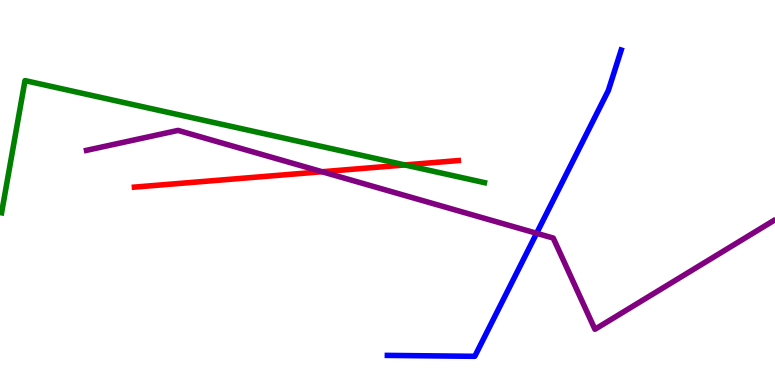[{'lines': ['blue', 'red'], 'intersections': []}, {'lines': ['green', 'red'], 'intersections': [{'x': 5.22, 'y': 5.72}]}, {'lines': ['purple', 'red'], 'intersections': [{'x': 4.16, 'y': 5.54}]}, {'lines': ['blue', 'green'], 'intersections': []}, {'lines': ['blue', 'purple'], 'intersections': [{'x': 6.92, 'y': 3.94}]}, {'lines': ['green', 'purple'], 'intersections': []}]